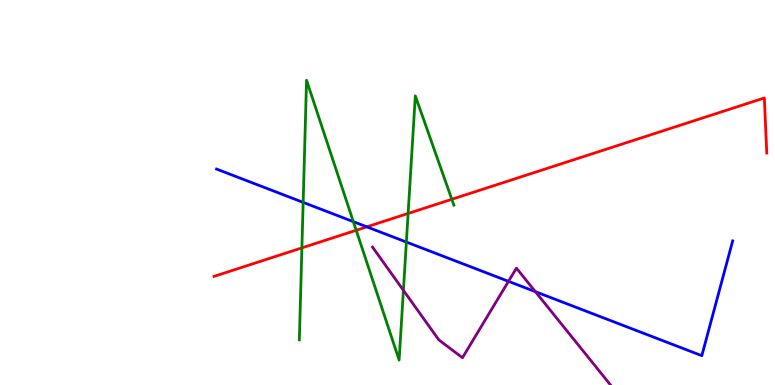[{'lines': ['blue', 'red'], 'intersections': [{'x': 4.73, 'y': 4.11}]}, {'lines': ['green', 'red'], 'intersections': [{'x': 3.9, 'y': 3.56}, {'x': 4.6, 'y': 4.02}, {'x': 5.27, 'y': 4.46}, {'x': 5.83, 'y': 4.82}]}, {'lines': ['purple', 'red'], 'intersections': []}, {'lines': ['blue', 'green'], 'intersections': [{'x': 3.91, 'y': 4.74}, {'x': 4.56, 'y': 4.24}, {'x': 5.24, 'y': 3.71}]}, {'lines': ['blue', 'purple'], 'intersections': [{'x': 6.56, 'y': 2.69}, {'x': 6.91, 'y': 2.42}]}, {'lines': ['green', 'purple'], 'intersections': [{'x': 5.21, 'y': 2.46}]}]